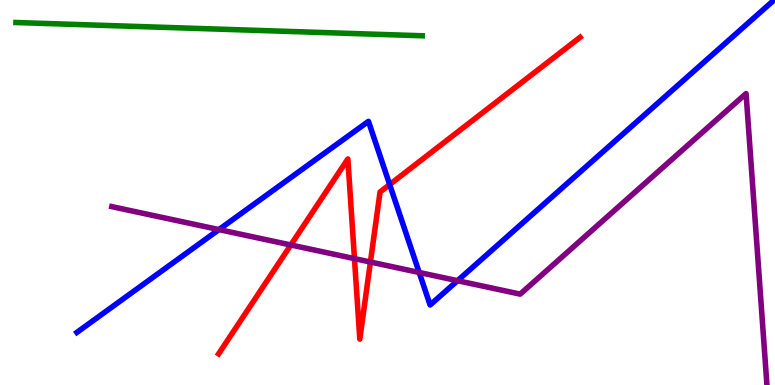[{'lines': ['blue', 'red'], 'intersections': [{'x': 5.03, 'y': 5.21}]}, {'lines': ['green', 'red'], 'intersections': []}, {'lines': ['purple', 'red'], 'intersections': [{'x': 3.75, 'y': 3.64}, {'x': 4.57, 'y': 3.28}, {'x': 4.78, 'y': 3.19}]}, {'lines': ['blue', 'green'], 'intersections': []}, {'lines': ['blue', 'purple'], 'intersections': [{'x': 2.83, 'y': 4.04}, {'x': 5.41, 'y': 2.92}, {'x': 5.9, 'y': 2.71}]}, {'lines': ['green', 'purple'], 'intersections': []}]